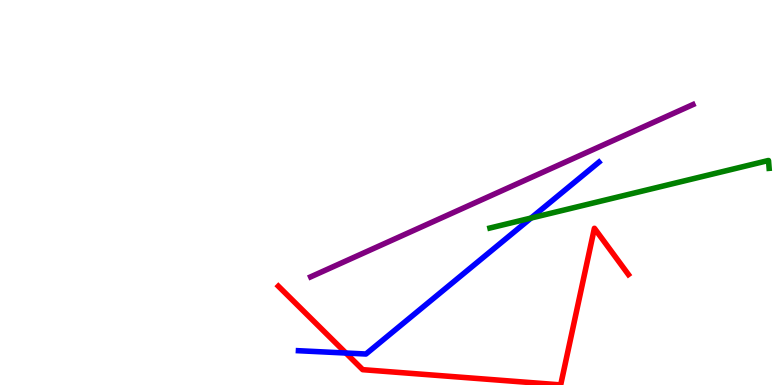[{'lines': ['blue', 'red'], 'intersections': [{'x': 4.46, 'y': 0.83}]}, {'lines': ['green', 'red'], 'intersections': []}, {'lines': ['purple', 'red'], 'intersections': []}, {'lines': ['blue', 'green'], 'intersections': [{'x': 6.85, 'y': 4.34}]}, {'lines': ['blue', 'purple'], 'intersections': []}, {'lines': ['green', 'purple'], 'intersections': []}]